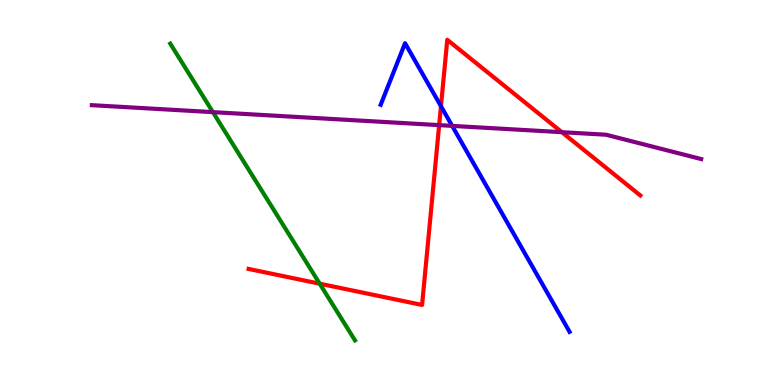[{'lines': ['blue', 'red'], 'intersections': [{'x': 5.69, 'y': 7.24}]}, {'lines': ['green', 'red'], 'intersections': [{'x': 4.13, 'y': 2.63}]}, {'lines': ['purple', 'red'], 'intersections': [{'x': 5.67, 'y': 6.75}, {'x': 7.25, 'y': 6.57}]}, {'lines': ['blue', 'green'], 'intersections': []}, {'lines': ['blue', 'purple'], 'intersections': [{'x': 5.83, 'y': 6.73}]}, {'lines': ['green', 'purple'], 'intersections': [{'x': 2.75, 'y': 7.09}]}]